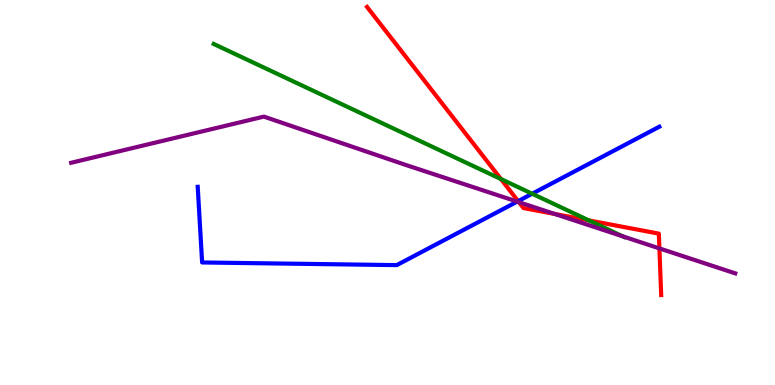[{'lines': ['blue', 'red'], 'intersections': [{'x': 6.69, 'y': 4.78}]}, {'lines': ['green', 'red'], 'intersections': [{'x': 6.46, 'y': 5.35}, {'x': 7.6, 'y': 4.28}]}, {'lines': ['purple', 'red'], 'intersections': [{'x': 6.7, 'y': 4.75}, {'x': 7.16, 'y': 4.44}, {'x': 8.51, 'y': 3.55}]}, {'lines': ['blue', 'green'], 'intersections': [{'x': 6.87, 'y': 4.97}]}, {'lines': ['blue', 'purple'], 'intersections': [{'x': 6.67, 'y': 4.76}]}, {'lines': ['green', 'purple'], 'intersections': [{'x': 8.04, 'y': 3.86}]}]